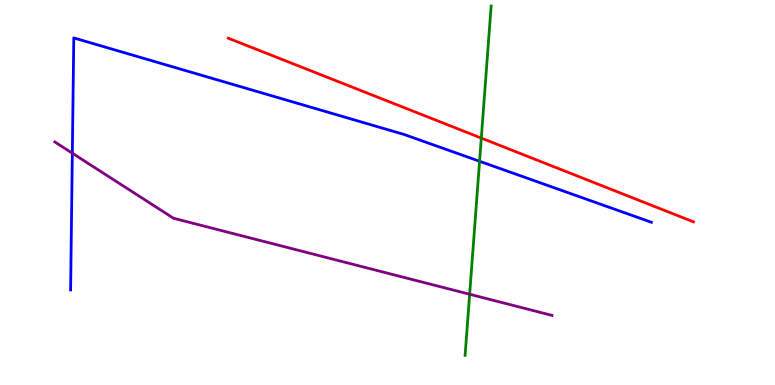[{'lines': ['blue', 'red'], 'intersections': []}, {'lines': ['green', 'red'], 'intersections': [{'x': 6.21, 'y': 6.41}]}, {'lines': ['purple', 'red'], 'intersections': []}, {'lines': ['blue', 'green'], 'intersections': [{'x': 6.19, 'y': 5.81}]}, {'lines': ['blue', 'purple'], 'intersections': [{'x': 0.933, 'y': 6.02}]}, {'lines': ['green', 'purple'], 'intersections': [{'x': 6.06, 'y': 2.36}]}]